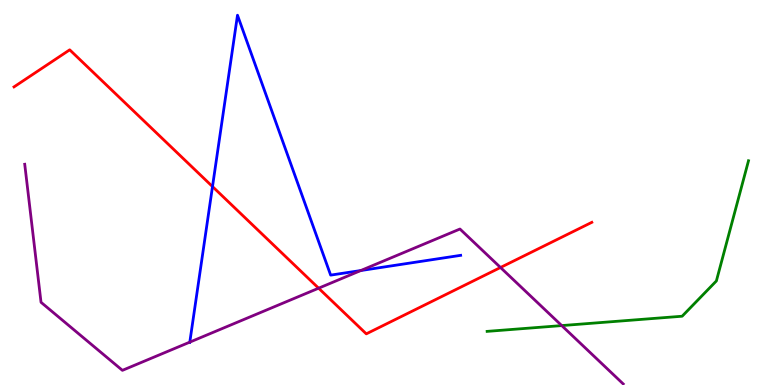[{'lines': ['blue', 'red'], 'intersections': [{'x': 2.74, 'y': 5.15}]}, {'lines': ['green', 'red'], 'intersections': []}, {'lines': ['purple', 'red'], 'intersections': [{'x': 4.11, 'y': 2.51}, {'x': 6.46, 'y': 3.05}]}, {'lines': ['blue', 'green'], 'intersections': []}, {'lines': ['blue', 'purple'], 'intersections': [{'x': 2.45, 'y': 1.11}, {'x': 4.66, 'y': 2.97}]}, {'lines': ['green', 'purple'], 'intersections': [{'x': 7.25, 'y': 1.54}]}]